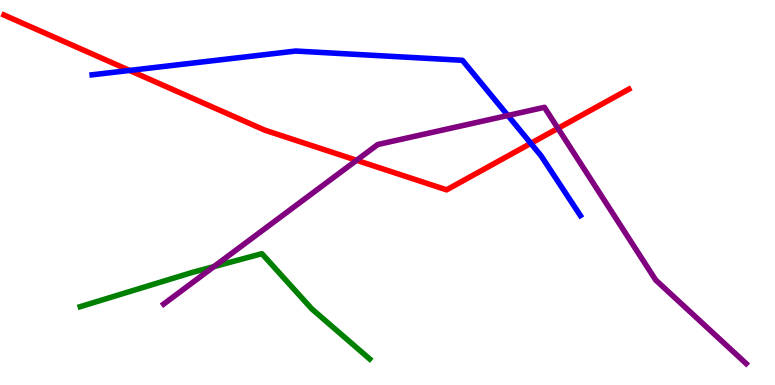[{'lines': ['blue', 'red'], 'intersections': [{'x': 1.67, 'y': 8.17}, {'x': 6.85, 'y': 6.28}]}, {'lines': ['green', 'red'], 'intersections': []}, {'lines': ['purple', 'red'], 'intersections': [{'x': 4.6, 'y': 5.84}, {'x': 7.2, 'y': 6.67}]}, {'lines': ['blue', 'green'], 'intersections': []}, {'lines': ['blue', 'purple'], 'intersections': [{'x': 6.55, 'y': 7.0}]}, {'lines': ['green', 'purple'], 'intersections': [{'x': 2.76, 'y': 3.08}]}]